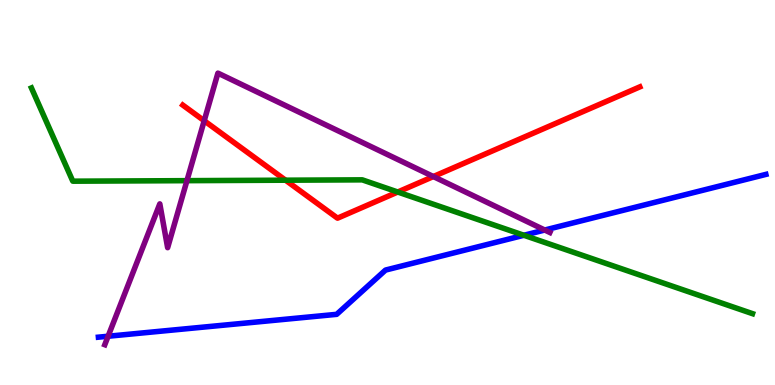[{'lines': ['blue', 'red'], 'intersections': []}, {'lines': ['green', 'red'], 'intersections': [{'x': 3.68, 'y': 5.32}, {'x': 5.13, 'y': 5.01}]}, {'lines': ['purple', 'red'], 'intersections': [{'x': 2.63, 'y': 6.86}, {'x': 5.59, 'y': 5.41}]}, {'lines': ['blue', 'green'], 'intersections': [{'x': 6.76, 'y': 3.89}]}, {'lines': ['blue', 'purple'], 'intersections': [{'x': 1.39, 'y': 1.27}, {'x': 7.03, 'y': 4.03}]}, {'lines': ['green', 'purple'], 'intersections': [{'x': 2.41, 'y': 5.31}]}]